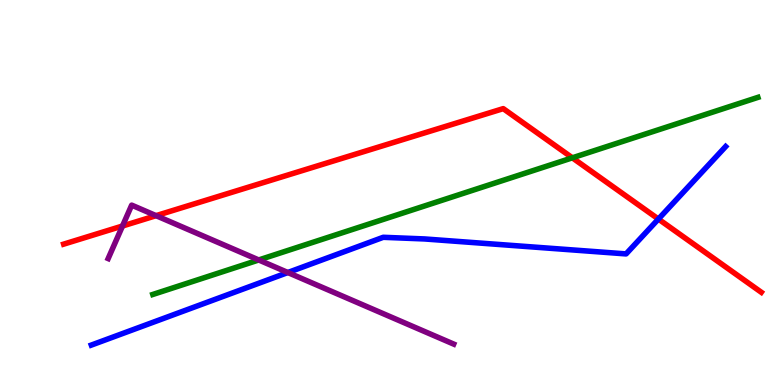[{'lines': ['blue', 'red'], 'intersections': [{'x': 8.5, 'y': 4.31}]}, {'lines': ['green', 'red'], 'intersections': [{'x': 7.39, 'y': 5.9}]}, {'lines': ['purple', 'red'], 'intersections': [{'x': 1.58, 'y': 4.13}, {'x': 2.01, 'y': 4.4}]}, {'lines': ['blue', 'green'], 'intersections': []}, {'lines': ['blue', 'purple'], 'intersections': [{'x': 3.71, 'y': 2.92}]}, {'lines': ['green', 'purple'], 'intersections': [{'x': 3.34, 'y': 3.25}]}]